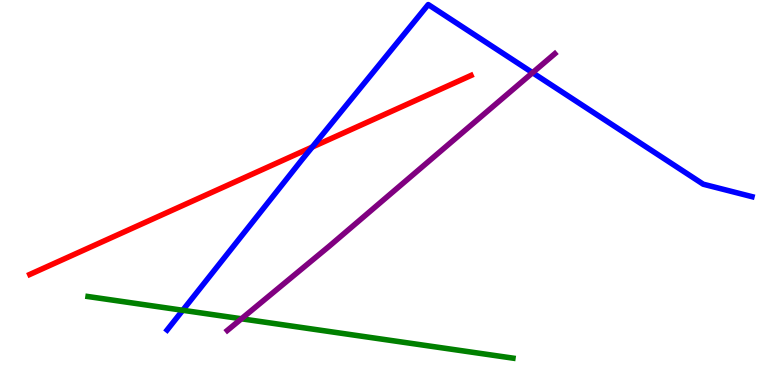[{'lines': ['blue', 'red'], 'intersections': [{'x': 4.03, 'y': 6.18}]}, {'lines': ['green', 'red'], 'intersections': []}, {'lines': ['purple', 'red'], 'intersections': []}, {'lines': ['blue', 'green'], 'intersections': [{'x': 2.36, 'y': 1.94}]}, {'lines': ['blue', 'purple'], 'intersections': [{'x': 6.87, 'y': 8.11}]}, {'lines': ['green', 'purple'], 'intersections': [{'x': 3.12, 'y': 1.72}]}]